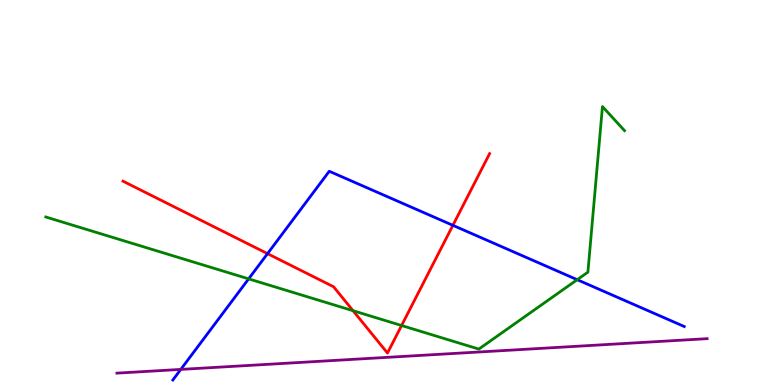[{'lines': ['blue', 'red'], 'intersections': [{'x': 3.45, 'y': 3.41}, {'x': 5.84, 'y': 4.15}]}, {'lines': ['green', 'red'], 'intersections': [{'x': 4.56, 'y': 1.93}, {'x': 5.18, 'y': 1.55}]}, {'lines': ['purple', 'red'], 'intersections': []}, {'lines': ['blue', 'green'], 'intersections': [{'x': 3.21, 'y': 2.76}, {'x': 7.45, 'y': 2.74}]}, {'lines': ['blue', 'purple'], 'intersections': [{'x': 2.33, 'y': 0.405}]}, {'lines': ['green', 'purple'], 'intersections': []}]